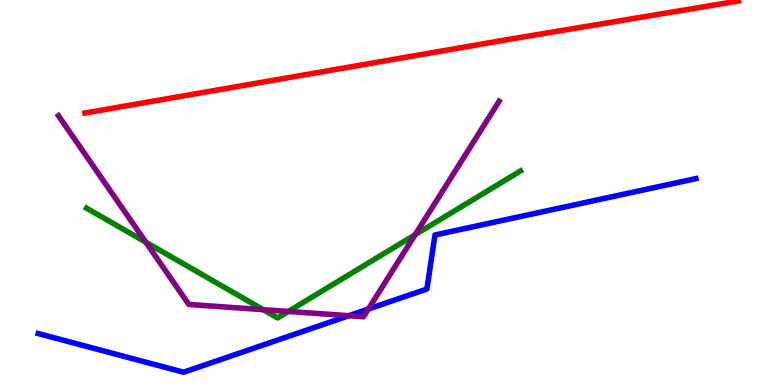[{'lines': ['blue', 'red'], 'intersections': []}, {'lines': ['green', 'red'], 'intersections': []}, {'lines': ['purple', 'red'], 'intersections': []}, {'lines': ['blue', 'green'], 'intersections': []}, {'lines': ['blue', 'purple'], 'intersections': [{'x': 4.5, 'y': 1.8}, {'x': 4.75, 'y': 1.97}]}, {'lines': ['green', 'purple'], 'intersections': [{'x': 1.88, 'y': 3.71}, {'x': 3.4, 'y': 1.96}, {'x': 3.72, 'y': 1.91}, {'x': 5.36, 'y': 3.9}]}]